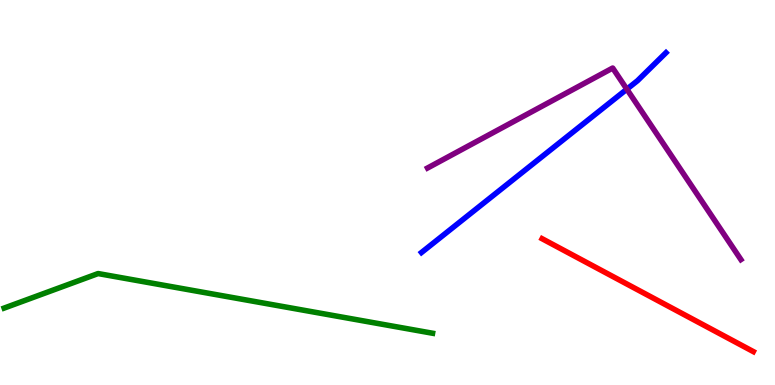[{'lines': ['blue', 'red'], 'intersections': []}, {'lines': ['green', 'red'], 'intersections': []}, {'lines': ['purple', 'red'], 'intersections': []}, {'lines': ['blue', 'green'], 'intersections': []}, {'lines': ['blue', 'purple'], 'intersections': [{'x': 8.09, 'y': 7.68}]}, {'lines': ['green', 'purple'], 'intersections': []}]